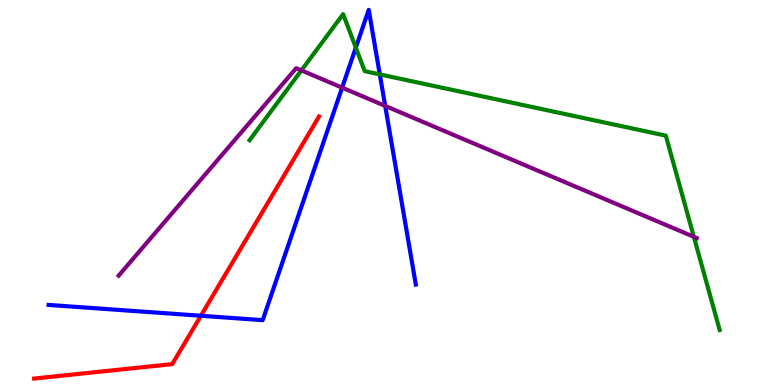[{'lines': ['blue', 'red'], 'intersections': [{'x': 2.59, 'y': 1.8}]}, {'lines': ['green', 'red'], 'intersections': []}, {'lines': ['purple', 'red'], 'intersections': []}, {'lines': ['blue', 'green'], 'intersections': [{'x': 4.59, 'y': 8.76}, {'x': 4.9, 'y': 8.07}]}, {'lines': ['blue', 'purple'], 'intersections': [{'x': 4.41, 'y': 7.72}, {'x': 4.97, 'y': 7.25}]}, {'lines': ['green', 'purple'], 'intersections': [{'x': 3.89, 'y': 8.17}, {'x': 8.95, 'y': 3.85}]}]